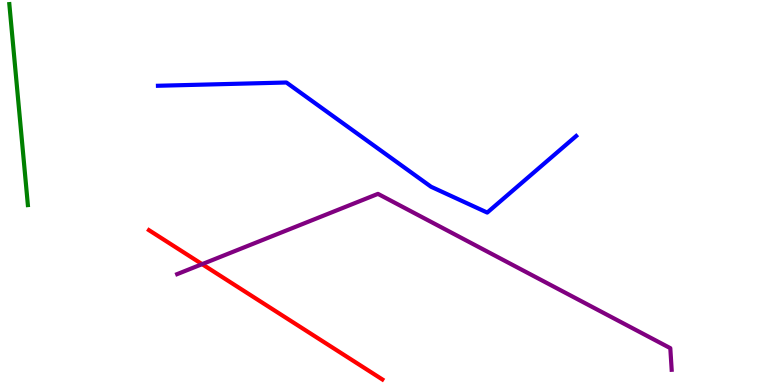[{'lines': ['blue', 'red'], 'intersections': []}, {'lines': ['green', 'red'], 'intersections': []}, {'lines': ['purple', 'red'], 'intersections': [{'x': 2.61, 'y': 3.14}]}, {'lines': ['blue', 'green'], 'intersections': []}, {'lines': ['blue', 'purple'], 'intersections': []}, {'lines': ['green', 'purple'], 'intersections': []}]